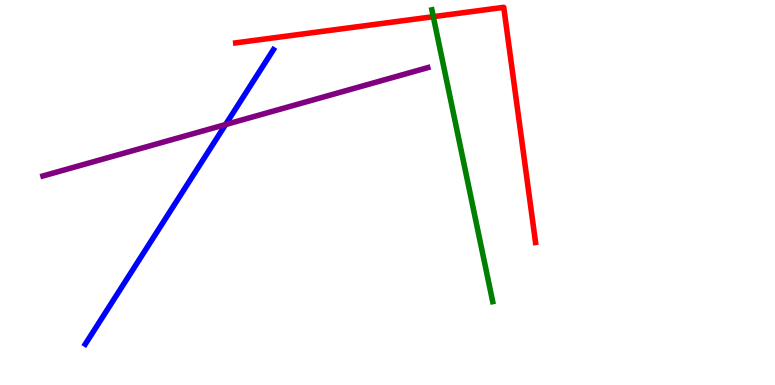[{'lines': ['blue', 'red'], 'intersections': []}, {'lines': ['green', 'red'], 'intersections': [{'x': 5.59, 'y': 9.57}]}, {'lines': ['purple', 'red'], 'intersections': []}, {'lines': ['blue', 'green'], 'intersections': []}, {'lines': ['blue', 'purple'], 'intersections': [{'x': 2.91, 'y': 6.76}]}, {'lines': ['green', 'purple'], 'intersections': []}]